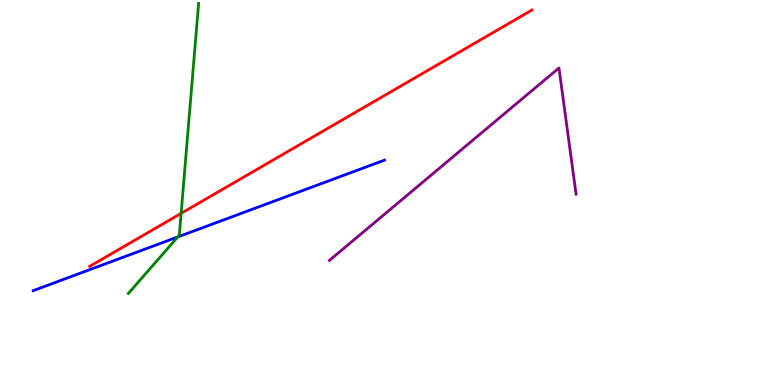[{'lines': ['blue', 'red'], 'intersections': []}, {'lines': ['green', 'red'], 'intersections': [{'x': 2.34, 'y': 4.46}]}, {'lines': ['purple', 'red'], 'intersections': []}, {'lines': ['blue', 'green'], 'intersections': [{'x': 2.29, 'y': 3.85}]}, {'lines': ['blue', 'purple'], 'intersections': []}, {'lines': ['green', 'purple'], 'intersections': []}]